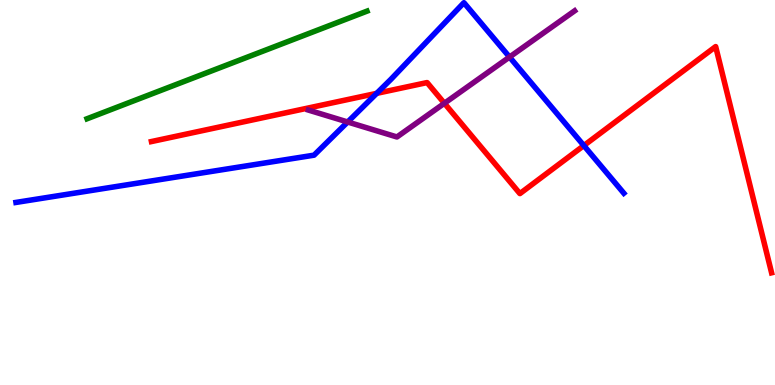[{'lines': ['blue', 'red'], 'intersections': [{'x': 4.86, 'y': 7.58}, {'x': 7.53, 'y': 6.22}]}, {'lines': ['green', 'red'], 'intersections': []}, {'lines': ['purple', 'red'], 'intersections': [{'x': 5.73, 'y': 7.32}]}, {'lines': ['blue', 'green'], 'intersections': []}, {'lines': ['blue', 'purple'], 'intersections': [{'x': 4.49, 'y': 6.83}, {'x': 6.57, 'y': 8.52}]}, {'lines': ['green', 'purple'], 'intersections': []}]